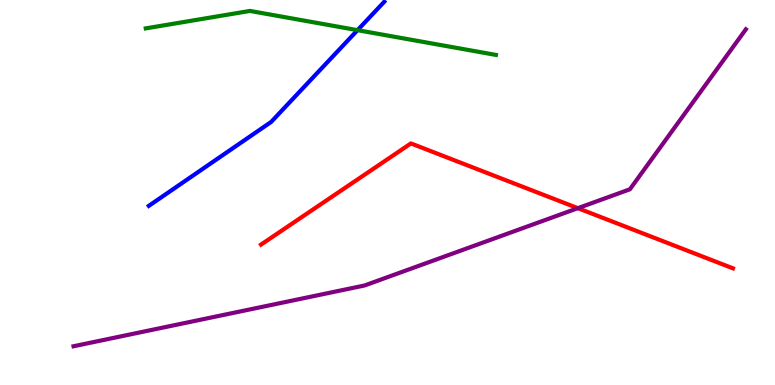[{'lines': ['blue', 'red'], 'intersections': []}, {'lines': ['green', 'red'], 'intersections': []}, {'lines': ['purple', 'red'], 'intersections': [{'x': 7.46, 'y': 4.59}]}, {'lines': ['blue', 'green'], 'intersections': [{'x': 4.61, 'y': 9.22}]}, {'lines': ['blue', 'purple'], 'intersections': []}, {'lines': ['green', 'purple'], 'intersections': []}]